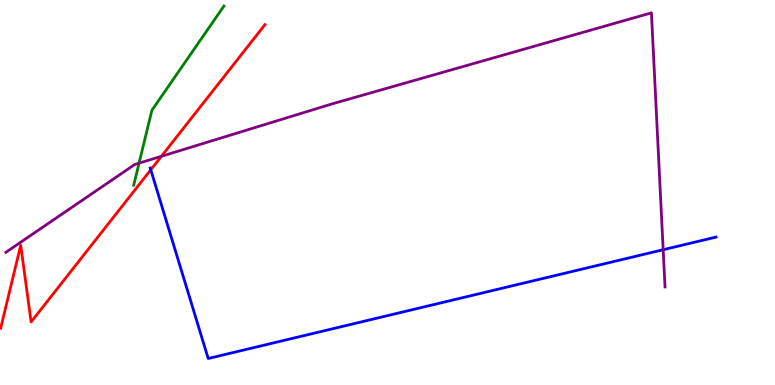[{'lines': ['blue', 'red'], 'intersections': [{'x': 1.95, 'y': 5.59}]}, {'lines': ['green', 'red'], 'intersections': []}, {'lines': ['purple', 'red'], 'intersections': [{'x': 2.08, 'y': 5.94}]}, {'lines': ['blue', 'green'], 'intersections': []}, {'lines': ['blue', 'purple'], 'intersections': [{'x': 8.56, 'y': 3.51}]}, {'lines': ['green', 'purple'], 'intersections': [{'x': 1.79, 'y': 5.76}]}]